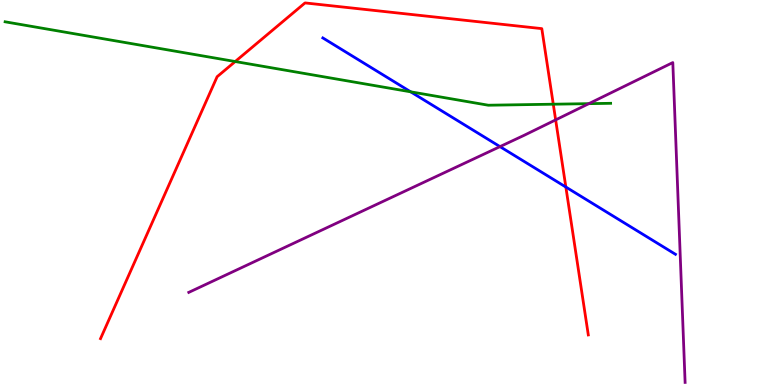[{'lines': ['blue', 'red'], 'intersections': [{'x': 7.3, 'y': 5.14}]}, {'lines': ['green', 'red'], 'intersections': [{'x': 3.04, 'y': 8.4}, {'x': 7.14, 'y': 7.29}]}, {'lines': ['purple', 'red'], 'intersections': [{'x': 7.17, 'y': 6.89}]}, {'lines': ['blue', 'green'], 'intersections': [{'x': 5.3, 'y': 7.62}]}, {'lines': ['blue', 'purple'], 'intersections': [{'x': 6.45, 'y': 6.19}]}, {'lines': ['green', 'purple'], 'intersections': [{'x': 7.6, 'y': 7.31}]}]